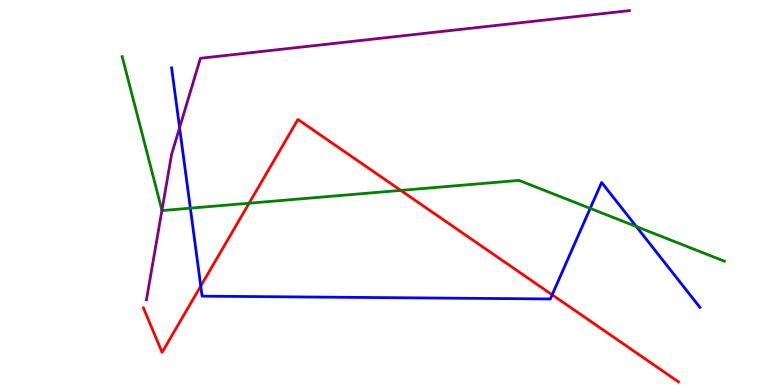[{'lines': ['blue', 'red'], 'intersections': [{'x': 2.59, 'y': 2.57}, {'x': 7.12, 'y': 2.34}]}, {'lines': ['green', 'red'], 'intersections': [{'x': 3.21, 'y': 4.72}, {'x': 5.17, 'y': 5.05}]}, {'lines': ['purple', 'red'], 'intersections': []}, {'lines': ['blue', 'green'], 'intersections': [{'x': 2.46, 'y': 4.59}, {'x': 7.62, 'y': 4.59}, {'x': 8.21, 'y': 4.12}]}, {'lines': ['blue', 'purple'], 'intersections': [{'x': 2.32, 'y': 6.68}]}, {'lines': ['green', 'purple'], 'intersections': [{'x': 2.09, 'y': 4.54}]}]